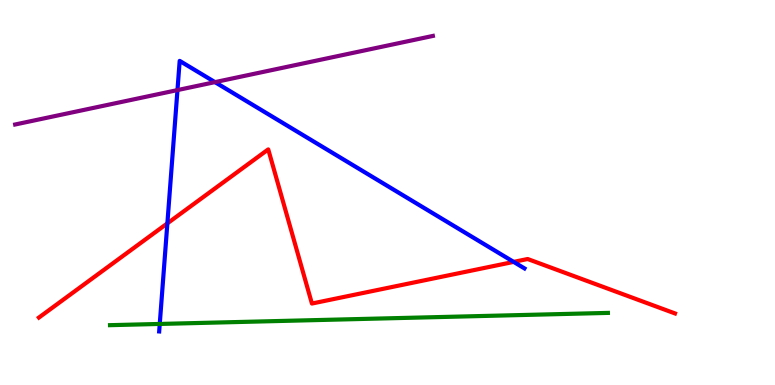[{'lines': ['blue', 'red'], 'intersections': [{'x': 2.16, 'y': 4.2}, {'x': 6.63, 'y': 3.2}]}, {'lines': ['green', 'red'], 'intersections': []}, {'lines': ['purple', 'red'], 'intersections': []}, {'lines': ['blue', 'green'], 'intersections': [{'x': 2.06, 'y': 1.59}]}, {'lines': ['blue', 'purple'], 'intersections': [{'x': 2.29, 'y': 7.66}, {'x': 2.77, 'y': 7.87}]}, {'lines': ['green', 'purple'], 'intersections': []}]